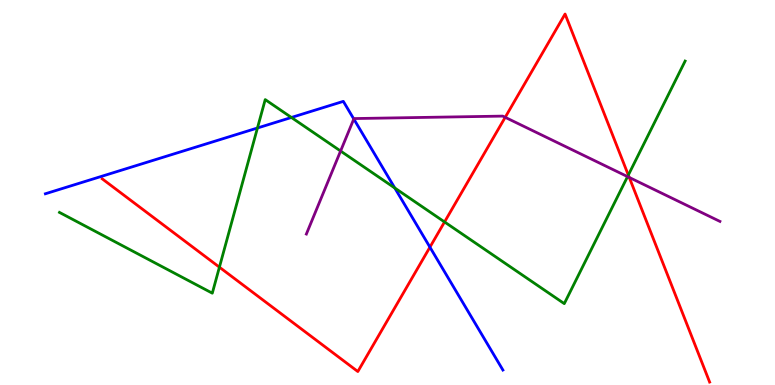[{'lines': ['blue', 'red'], 'intersections': [{'x': 5.55, 'y': 3.58}]}, {'lines': ['green', 'red'], 'intersections': [{'x': 2.83, 'y': 3.06}, {'x': 5.74, 'y': 4.24}, {'x': 8.11, 'y': 5.45}]}, {'lines': ['purple', 'red'], 'intersections': [{'x': 6.52, 'y': 6.95}, {'x': 8.12, 'y': 5.39}]}, {'lines': ['blue', 'green'], 'intersections': [{'x': 3.32, 'y': 6.68}, {'x': 3.76, 'y': 6.95}, {'x': 5.09, 'y': 5.12}]}, {'lines': ['blue', 'purple'], 'intersections': [{'x': 4.57, 'y': 6.91}]}, {'lines': ['green', 'purple'], 'intersections': [{'x': 4.39, 'y': 6.08}, {'x': 8.1, 'y': 5.41}]}]